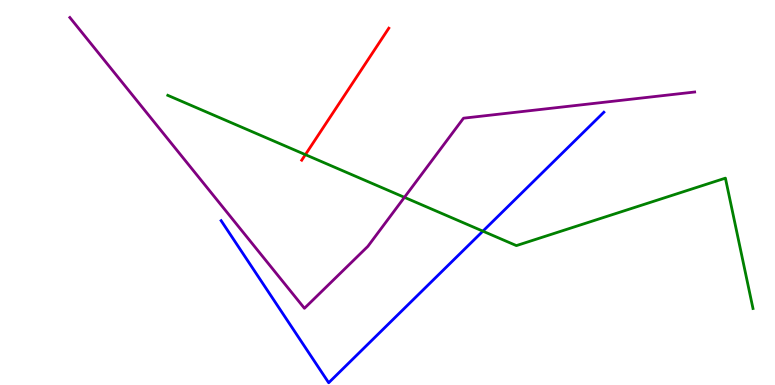[{'lines': ['blue', 'red'], 'intersections': []}, {'lines': ['green', 'red'], 'intersections': [{'x': 3.94, 'y': 5.98}]}, {'lines': ['purple', 'red'], 'intersections': []}, {'lines': ['blue', 'green'], 'intersections': [{'x': 6.23, 'y': 4.0}]}, {'lines': ['blue', 'purple'], 'intersections': []}, {'lines': ['green', 'purple'], 'intersections': [{'x': 5.22, 'y': 4.87}]}]